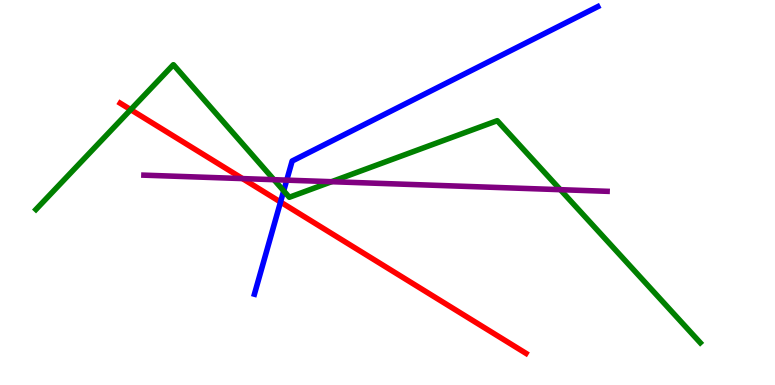[{'lines': ['blue', 'red'], 'intersections': [{'x': 3.62, 'y': 4.75}]}, {'lines': ['green', 'red'], 'intersections': [{'x': 1.69, 'y': 7.15}]}, {'lines': ['purple', 'red'], 'intersections': [{'x': 3.13, 'y': 5.36}]}, {'lines': ['blue', 'green'], 'intersections': [{'x': 3.66, 'y': 5.04}]}, {'lines': ['blue', 'purple'], 'intersections': [{'x': 3.7, 'y': 5.32}]}, {'lines': ['green', 'purple'], 'intersections': [{'x': 3.53, 'y': 5.33}, {'x': 4.28, 'y': 5.28}, {'x': 7.23, 'y': 5.07}]}]